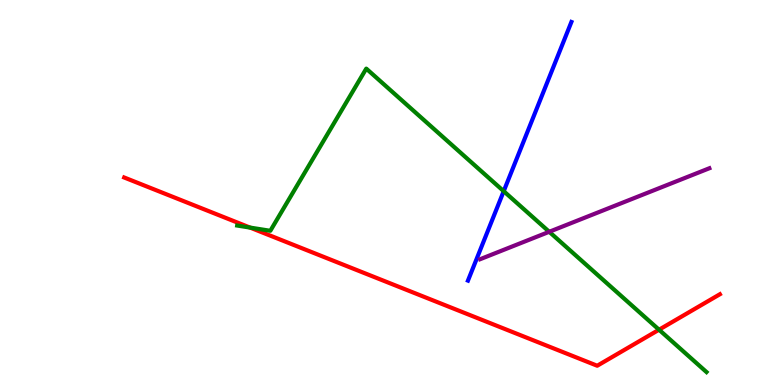[{'lines': ['blue', 'red'], 'intersections': []}, {'lines': ['green', 'red'], 'intersections': [{'x': 3.23, 'y': 4.09}, {'x': 8.5, 'y': 1.44}]}, {'lines': ['purple', 'red'], 'intersections': []}, {'lines': ['blue', 'green'], 'intersections': [{'x': 6.5, 'y': 5.03}]}, {'lines': ['blue', 'purple'], 'intersections': []}, {'lines': ['green', 'purple'], 'intersections': [{'x': 7.09, 'y': 3.98}]}]